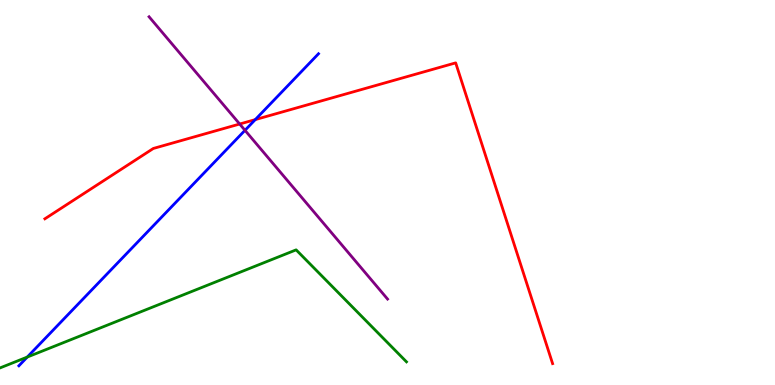[{'lines': ['blue', 'red'], 'intersections': [{'x': 3.29, 'y': 6.89}]}, {'lines': ['green', 'red'], 'intersections': []}, {'lines': ['purple', 'red'], 'intersections': [{'x': 3.09, 'y': 6.78}]}, {'lines': ['blue', 'green'], 'intersections': [{'x': 0.352, 'y': 0.726}]}, {'lines': ['blue', 'purple'], 'intersections': [{'x': 3.16, 'y': 6.62}]}, {'lines': ['green', 'purple'], 'intersections': []}]